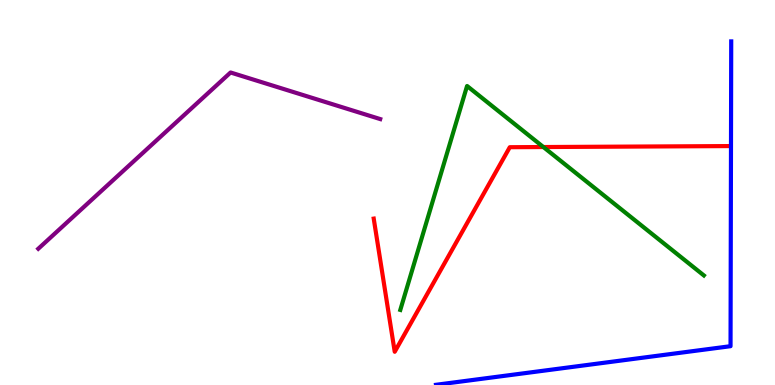[{'lines': ['blue', 'red'], 'intersections': []}, {'lines': ['green', 'red'], 'intersections': [{'x': 7.01, 'y': 6.18}]}, {'lines': ['purple', 'red'], 'intersections': []}, {'lines': ['blue', 'green'], 'intersections': []}, {'lines': ['blue', 'purple'], 'intersections': []}, {'lines': ['green', 'purple'], 'intersections': []}]